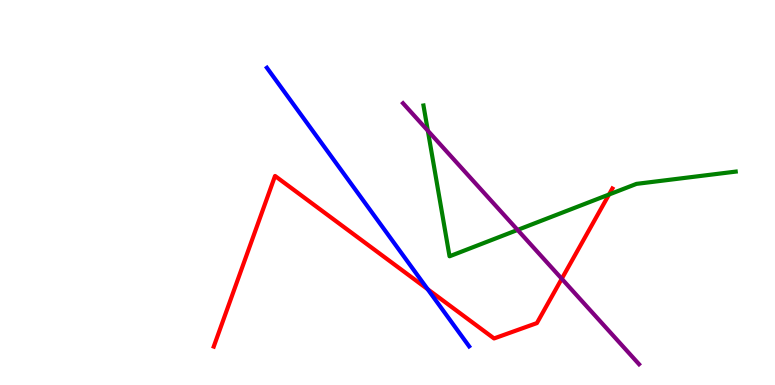[{'lines': ['blue', 'red'], 'intersections': [{'x': 5.52, 'y': 2.49}]}, {'lines': ['green', 'red'], 'intersections': [{'x': 7.86, 'y': 4.95}]}, {'lines': ['purple', 'red'], 'intersections': [{'x': 7.25, 'y': 2.76}]}, {'lines': ['blue', 'green'], 'intersections': []}, {'lines': ['blue', 'purple'], 'intersections': []}, {'lines': ['green', 'purple'], 'intersections': [{'x': 5.52, 'y': 6.61}, {'x': 6.68, 'y': 4.03}]}]